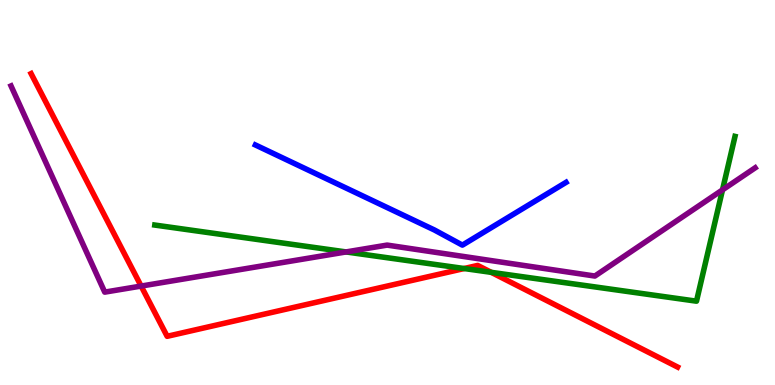[{'lines': ['blue', 'red'], 'intersections': []}, {'lines': ['green', 'red'], 'intersections': [{'x': 5.99, 'y': 3.03}, {'x': 6.34, 'y': 2.93}]}, {'lines': ['purple', 'red'], 'intersections': [{'x': 1.82, 'y': 2.57}]}, {'lines': ['blue', 'green'], 'intersections': []}, {'lines': ['blue', 'purple'], 'intersections': []}, {'lines': ['green', 'purple'], 'intersections': [{'x': 4.47, 'y': 3.46}, {'x': 9.32, 'y': 5.07}]}]